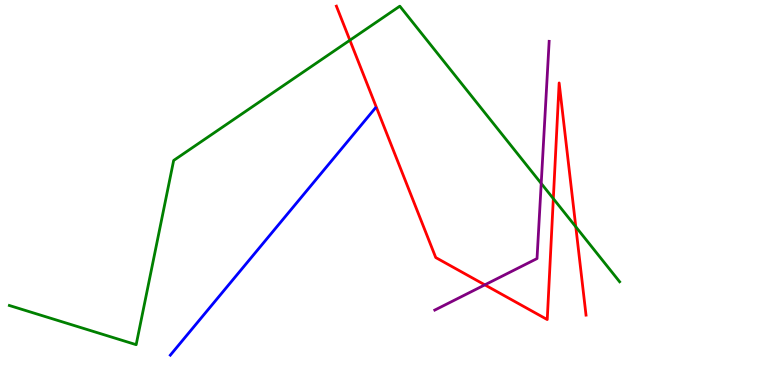[{'lines': ['blue', 'red'], 'intersections': []}, {'lines': ['green', 'red'], 'intersections': [{'x': 4.51, 'y': 8.95}, {'x': 7.14, 'y': 4.84}, {'x': 7.43, 'y': 4.11}]}, {'lines': ['purple', 'red'], 'intersections': [{'x': 6.26, 'y': 2.6}]}, {'lines': ['blue', 'green'], 'intersections': []}, {'lines': ['blue', 'purple'], 'intersections': []}, {'lines': ['green', 'purple'], 'intersections': [{'x': 6.98, 'y': 5.24}]}]